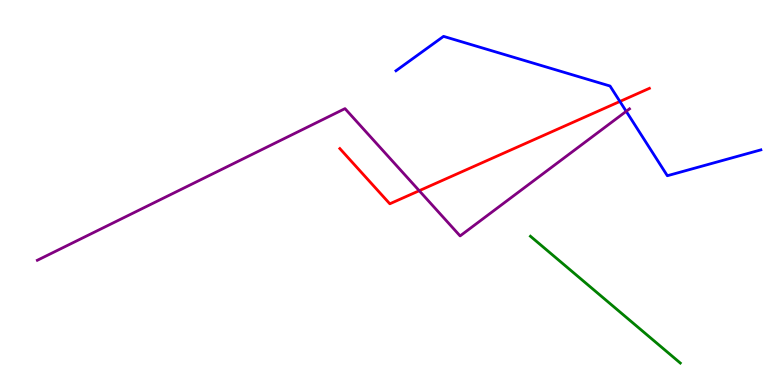[{'lines': ['blue', 'red'], 'intersections': [{'x': 8.0, 'y': 7.36}]}, {'lines': ['green', 'red'], 'intersections': []}, {'lines': ['purple', 'red'], 'intersections': [{'x': 5.41, 'y': 5.05}]}, {'lines': ['blue', 'green'], 'intersections': []}, {'lines': ['blue', 'purple'], 'intersections': [{'x': 8.08, 'y': 7.11}]}, {'lines': ['green', 'purple'], 'intersections': []}]